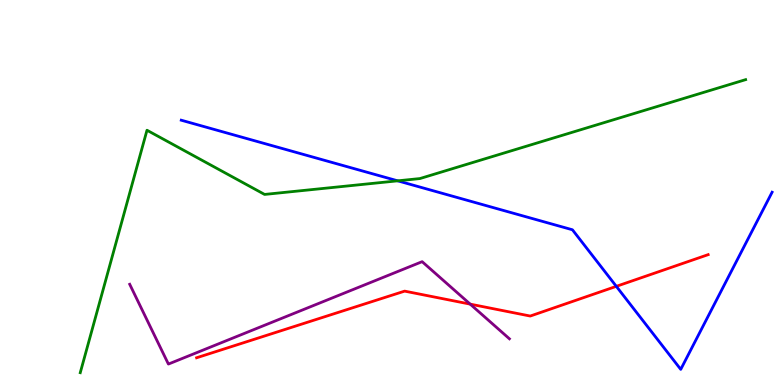[{'lines': ['blue', 'red'], 'intersections': [{'x': 7.95, 'y': 2.56}]}, {'lines': ['green', 'red'], 'intersections': []}, {'lines': ['purple', 'red'], 'intersections': [{'x': 6.07, 'y': 2.1}]}, {'lines': ['blue', 'green'], 'intersections': [{'x': 5.13, 'y': 5.3}]}, {'lines': ['blue', 'purple'], 'intersections': []}, {'lines': ['green', 'purple'], 'intersections': []}]